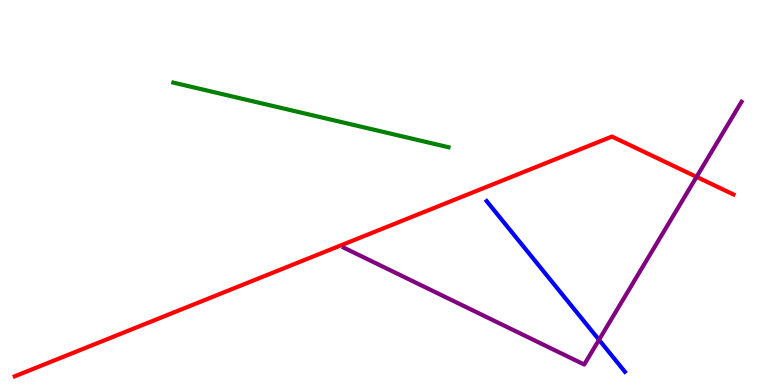[{'lines': ['blue', 'red'], 'intersections': []}, {'lines': ['green', 'red'], 'intersections': []}, {'lines': ['purple', 'red'], 'intersections': [{'x': 8.99, 'y': 5.41}]}, {'lines': ['blue', 'green'], 'intersections': []}, {'lines': ['blue', 'purple'], 'intersections': [{'x': 7.73, 'y': 1.17}]}, {'lines': ['green', 'purple'], 'intersections': []}]